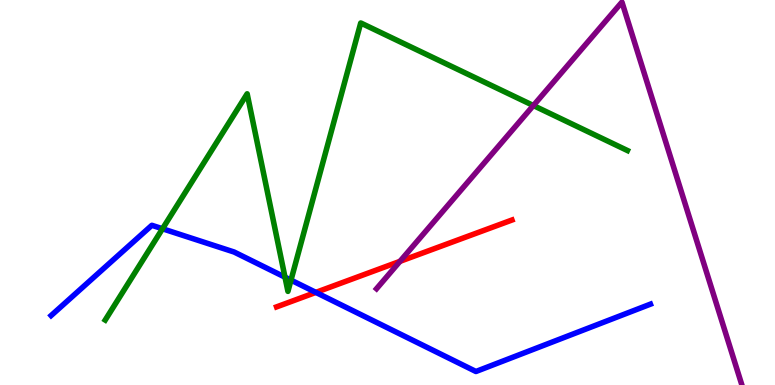[{'lines': ['blue', 'red'], 'intersections': [{'x': 4.08, 'y': 2.41}]}, {'lines': ['green', 'red'], 'intersections': []}, {'lines': ['purple', 'red'], 'intersections': [{'x': 5.16, 'y': 3.21}]}, {'lines': ['blue', 'green'], 'intersections': [{'x': 2.1, 'y': 4.06}, {'x': 3.68, 'y': 2.8}, {'x': 3.75, 'y': 2.72}]}, {'lines': ['blue', 'purple'], 'intersections': []}, {'lines': ['green', 'purple'], 'intersections': [{'x': 6.88, 'y': 7.26}]}]